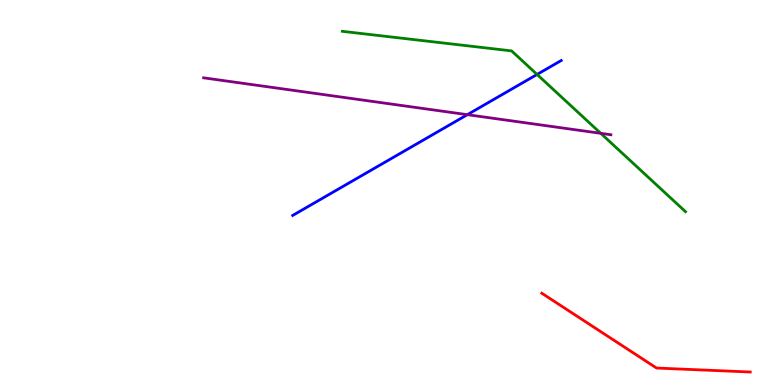[{'lines': ['blue', 'red'], 'intersections': []}, {'lines': ['green', 'red'], 'intersections': []}, {'lines': ['purple', 'red'], 'intersections': []}, {'lines': ['blue', 'green'], 'intersections': [{'x': 6.93, 'y': 8.07}]}, {'lines': ['blue', 'purple'], 'intersections': [{'x': 6.03, 'y': 7.02}]}, {'lines': ['green', 'purple'], 'intersections': [{'x': 7.75, 'y': 6.54}]}]